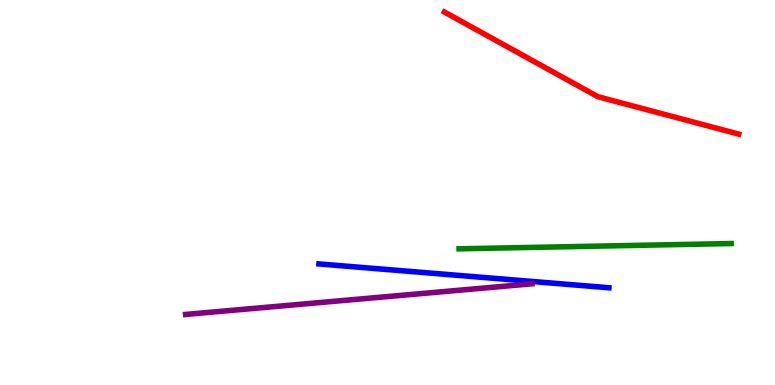[{'lines': ['blue', 'red'], 'intersections': []}, {'lines': ['green', 'red'], 'intersections': []}, {'lines': ['purple', 'red'], 'intersections': []}, {'lines': ['blue', 'green'], 'intersections': []}, {'lines': ['blue', 'purple'], 'intersections': []}, {'lines': ['green', 'purple'], 'intersections': []}]